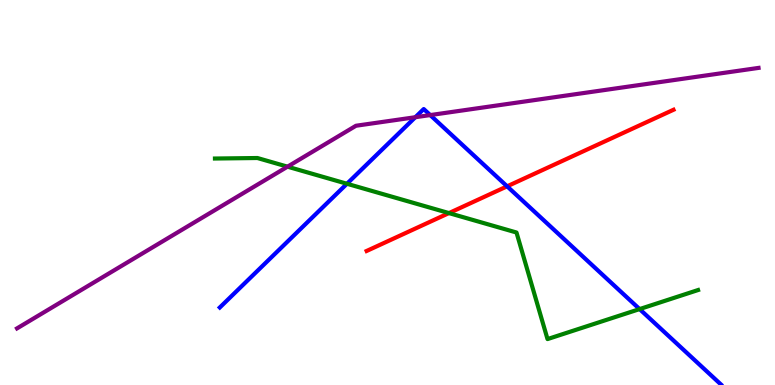[{'lines': ['blue', 'red'], 'intersections': [{'x': 6.54, 'y': 5.16}]}, {'lines': ['green', 'red'], 'intersections': [{'x': 5.79, 'y': 4.47}]}, {'lines': ['purple', 'red'], 'intersections': []}, {'lines': ['blue', 'green'], 'intersections': [{'x': 4.48, 'y': 5.23}, {'x': 8.25, 'y': 1.97}]}, {'lines': ['blue', 'purple'], 'intersections': [{'x': 5.36, 'y': 6.96}, {'x': 5.55, 'y': 7.01}]}, {'lines': ['green', 'purple'], 'intersections': [{'x': 3.71, 'y': 5.67}]}]